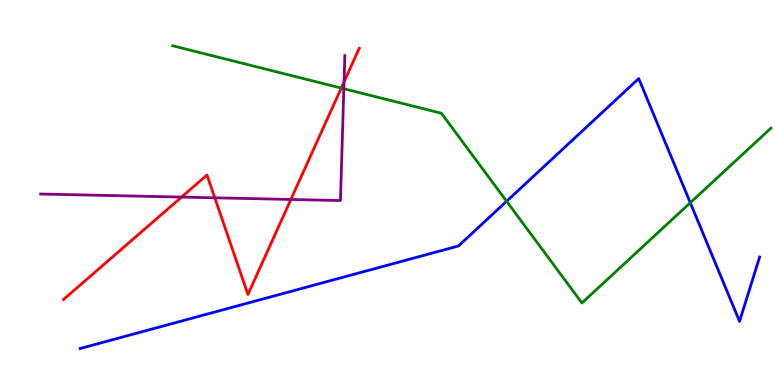[{'lines': ['blue', 'red'], 'intersections': []}, {'lines': ['green', 'red'], 'intersections': [{'x': 4.4, 'y': 7.71}]}, {'lines': ['purple', 'red'], 'intersections': [{'x': 2.34, 'y': 4.88}, {'x': 2.77, 'y': 4.86}, {'x': 3.75, 'y': 4.82}, {'x': 4.44, 'y': 7.87}]}, {'lines': ['blue', 'green'], 'intersections': [{'x': 6.54, 'y': 4.77}, {'x': 8.91, 'y': 4.73}]}, {'lines': ['blue', 'purple'], 'intersections': []}, {'lines': ['green', 'purple'], 'intersections': [{'x': 4.44, 'y': 7.7}]}]